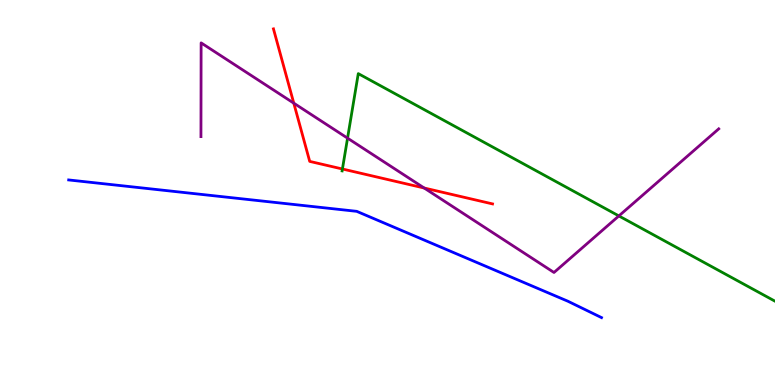[{'lines': ['blue', 'red'], 'intersections': []}, {'lines': ['green', 'red'], 'intersections': [{'x': 4.42, 'y': 5.61}]}, {'lines': ['purple', 'red'], 'intersections': [{'x': 3.79, 'y': 7.32}, {'x': 5.47, 'y': 5.12}]}, {'lines': ['blue', 'green'], 'intersections': []}, {'lines': ['blue', 'purple'], 'intersections': []}, {'lines': ['green', 'purple'], 'intersections': [{'x': 4.48, 'y': 6.41}, {'x': 7.99, 'y': 4.39}]}]